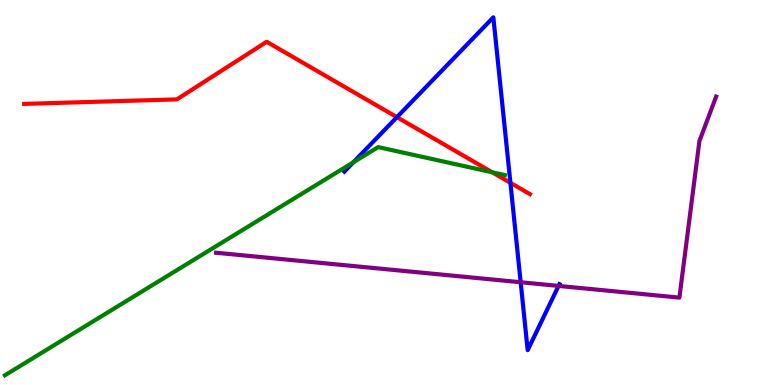[{'lines': ['blue', 'red'], 'intersections': [{'x': 5.12, 'y': 6.96}, {'x': 6.59, 'y': 5.25}]}, {'lines': ['green', 'red'], 'intersections': [{'x': 6.35, 'y': 5.52}]}, {'lines': ['purple', 'red'], 'intersections': []}, {'lines': ['blue', 'green'], 'intersections': [{'x': 4.56, 'y': 5.79}]}, {'lines': ['blue', 'purple'], 'intersections': [{'x': 6.72, 'y': 2.67}, {'x': 7.21, 'y': 2.57}]}, {'lines': ['green', 'purple'], 'intersections': []}]